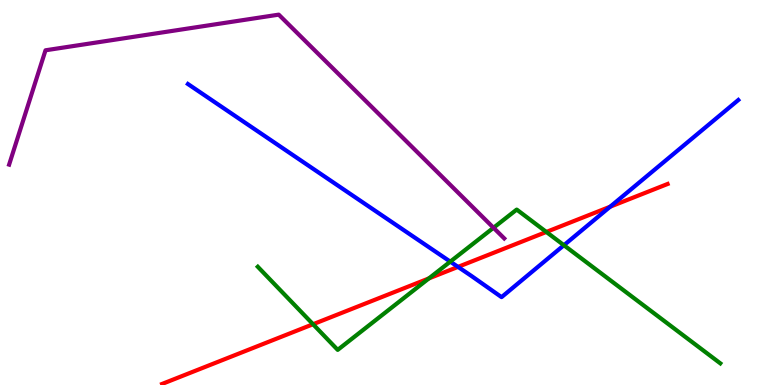[{'lines': ['blue', 'red'], 'intersections': [{'x': 5.91, 'y': 3.07}, {'x': 7.87, 'y': 4.63}]}, {'lines': ['green', 'red'], 'intersections': [{'x': 4.04, 'y': 1.58}, {'x': 5.53, 'y': 2.77}, {'x': 7.05, 'y': 3.98}]}, {'lines': ['purple', 'red'], 'intersections': []}, {'lines': ['blue', 'green'], 'intersections': [{'x': 5.81, 'y': 3.2}, {'x': 7.28, 'y': 3.63}]}, {'lines': ['blue', 'purple'], 'intersections': []}, {'lines': ['green', 'purple'], 'intersections': [{'x': 6.37, 'y': 4.08}]}]